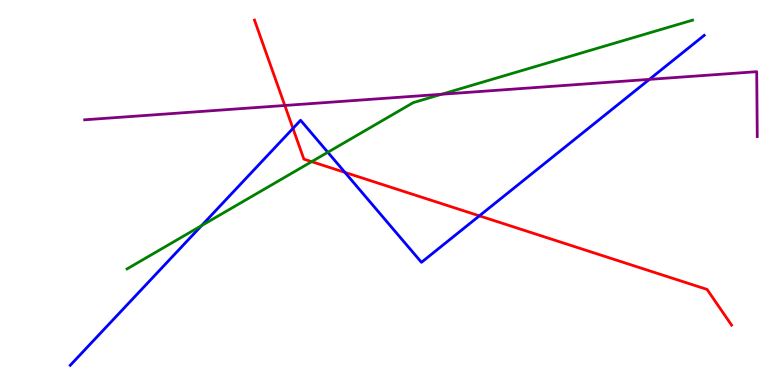[{'lines': ['blue', 'red'], 'intersections': [{'x': 3.78, 'y': 6.66}, {'x': 4.45, 'y': 5.52}, {'x': 6.19, 'y': 4.39}]}, {'lines': ['green', 'red'], 'intersections': [{'x': 4.02, 'y': 5.8}]}, {'lines': ['purple', 'red'], 'intersections': [{'x': 3.68, 'y': 7.26}]}, {'lines': ['blue', 'green'], 'intersections': [{'x': 2.6, 'y': 4.14}, {'x': 4.23, 'y': 6.04}]}, {'lines': ['blue', 'purple'], 'intersections': [{'x': 8.38, 'y': 7.94}]}, {'lines': ['green', 'purple'], 'intersections': [{'x': 5.7, 'y': 7.55}]}]